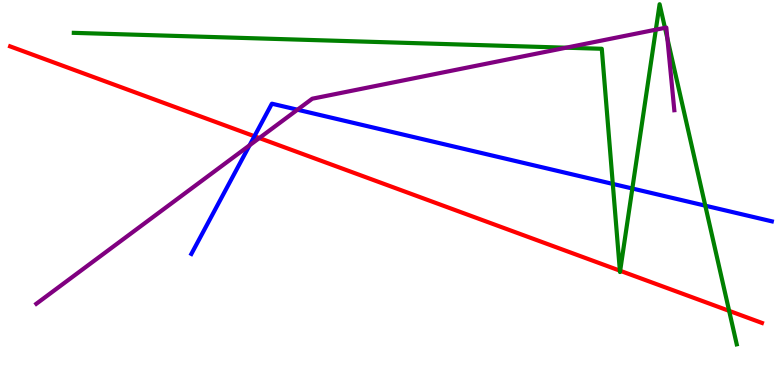[{'lines': ['blue', 'red'], 'intersections': [{'x': 3.28, 'y': 6.46}]}, {'lines': ['green', 'red'], 'intersections': [{'x': 8.0, 'y': 2.97}, {'x': 8.0, 'y': 2.97}, {'x': 9.41, 'y': 1.93}]}, {'lines': ['purple', 'red'], 'intersections': [{'x': 3.35, 'y': 6.41}]}, {'lines': ['blue', 'green'], 'intersections': [{'x': 7.91, 'y': 5.22}, {'x': 8.16, 'y': 5.1}, {'x': 9.1, 'y': 4.66}]}, {'lines': ['blue', 'purple'], 'intersections': [{'x': 3.22, 'y': 6.23}, {'x': 3.84, 'y': 7.15}]}, {'lines': ['green', 'purple'], 'intersections': [{'x': 7.3, 'y': 8.76}, {'x': 8.46, 'y': 9.23}, {'x': 8.58, 'y': 9.28}, {'x': 8.61, 'y': 9.0}]}]